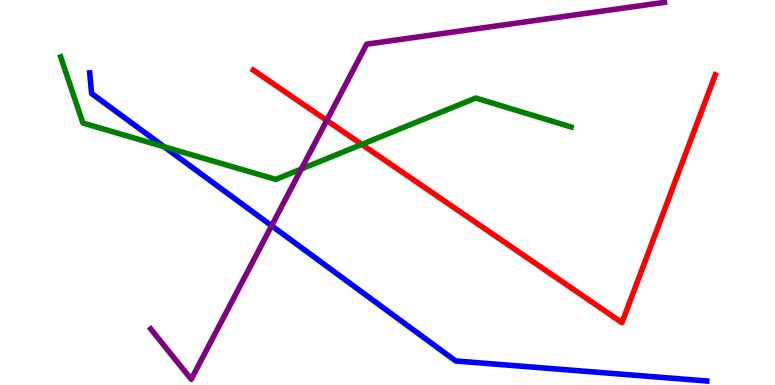[{'lines': ['blue', 'red'], 'intersections': []}, {'lines': ['green', 'red'], 'intersections': [{'x': 4.67, 'y': 6.25}]}, {'lines': ['purple', 'red'], 'intersections': [{'x': 4.22, 'y': 6.87}]}, {'lines': ['blue', 'green'], 'intersections': [{'x': 2.12, 'y': 6.19}]}, {'lines': ['blue', 'purple'], 'intersections': [{'x': 3.5, 'y': 4.14}]}, {'lines': ['green', 'purple'], 'intersections': [{'x': 3.89, 'y': 5.61}]}]